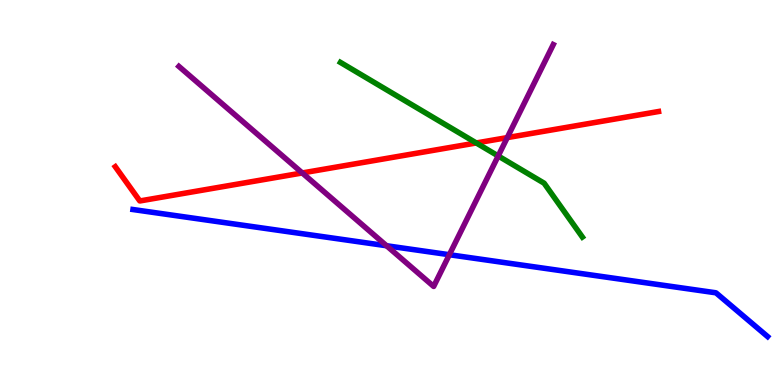[{'lines': ['blue', 'red'], 'intersections': []}, {'lines': ['green', 'red'], 'intersections': [{'x': 6.15, 'y': 6.29}]}, {'lines': ['purple', 'red'], 'intersections': [{'x': 3.9, 'y': 5.51}, {'x': 6.55, 'y': 6.43}]}, {'lines': ['blue', 'green'], 'intersections': []}, {'lines': ['blue', 'purple'], 'intersections': [{'x': 4.99, 'y': 3.62}, {'x': 5.8, 'y': 3.38}]}, {'lines': ['green', 'purple'], 'intersections': [{'x': 6.43, 'y': 5.95}]}]